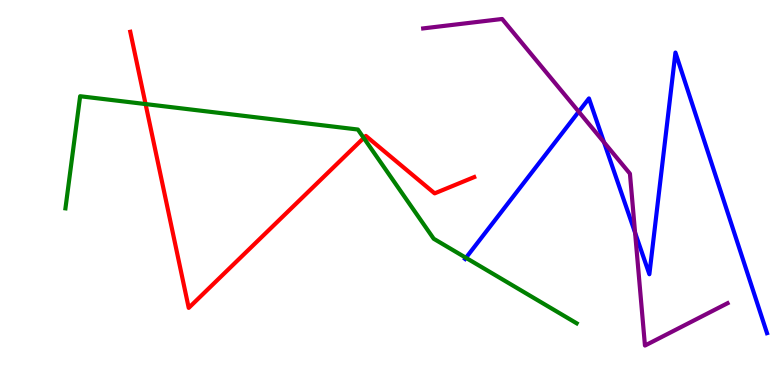[{'lines': ['blue', 'red'], 'intersections': []}, {'lines': ['green', 'red'], 'intersections': [{'x': 1.88, 'y': 7.3}, {'x': 4.69, 'y': 6.42}]}, {'lines': ['purple', 'red'], 'intersections': []}, {'lines': ['blue', 'green'], 'intersections': [{'x': 6.01, 'y': 3.3}]}, {'lines': ['blue', 'purple'], 'intersections': [{'x': 7.47, 'y': 7.1}, {'x': 7.79, 'y': 6.3}, {'x': 8.19, 'y': 3.96}]}, {'lines': ['green', 'purple'], 'intersections': []}]